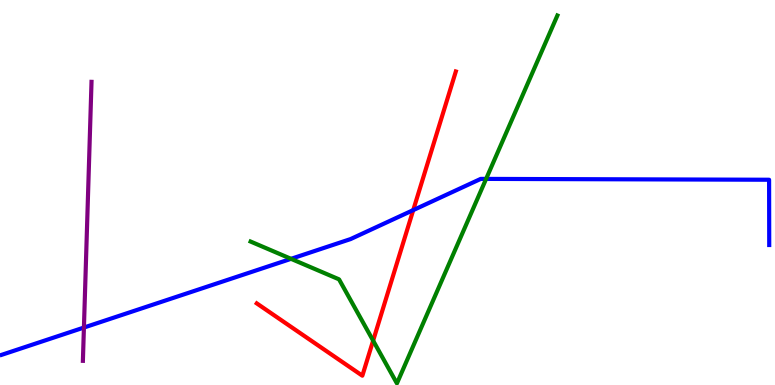[{'lines': ['blue', 'red'], 'intersections': [{'x': 5.33, 'y': 4.54}]}, {'lines': ['green', 'red'], 'intersections': [{'x': 4.81, 'y': 1.15}]}, {'lines': ['purple', 'red'], 'intersections': []}, {'lines': ['blue', 'green'], 'intersections': [{'x': 3.76, 'y': 3.28}, {'x': 6.27, 'y': 5.35}]}, {'lines': ['blue', 'purple'], 'intersections': [{'x': 1.08, 'y': 1.49}]}, {'lines': ['green', 'purple'], 'intersections': []}]